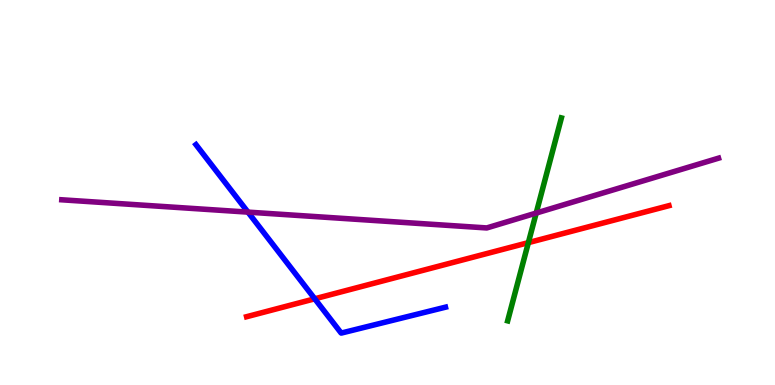[{'lines': ['blue', 'red'], 'intersections': [{'x': 4.06, 'y': 2.24}]}, {'lines': ['green', 'red'], 'intersections': [{'x': 6.82, 'y': 3.7}]}, {'lines': ['purple', 'red'], 'intersections': []}, {'lines': ['blue', 'green'], 'intersections': []}, {'lines': ['blue', 'purple'], 'intersections': [{'x': 3.2, 'y': 4.49}]}, {'lines': ['green', 'purple'], 'intersections': [{'x': 6.92, 'y': 4.47}]}]